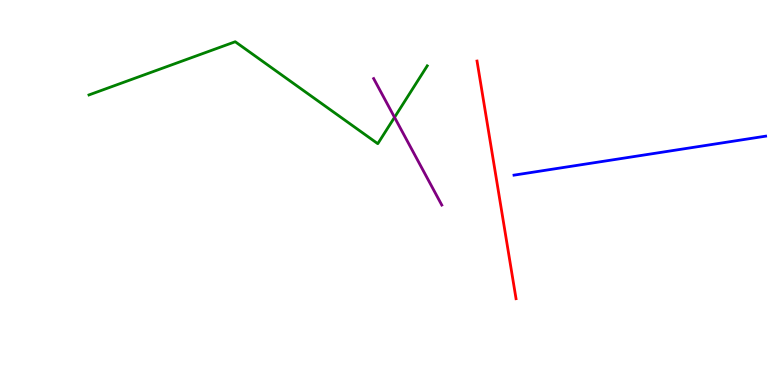[{'lines': ['blue', 'red'], 'intersections': []}, {'lines': ['green', 'red'], 'intersections': []}, {'lines': ['purple', 'red'], 'intersections': []}, {'lines': ['blue', 'green'], 'intersections': []}, {'lines': ['blue', 'purple'], 'intersections': []}, {'lines': ['green', 'purple'], 'intersections': [{'x': 5.09, 'y': 6.95}]}]